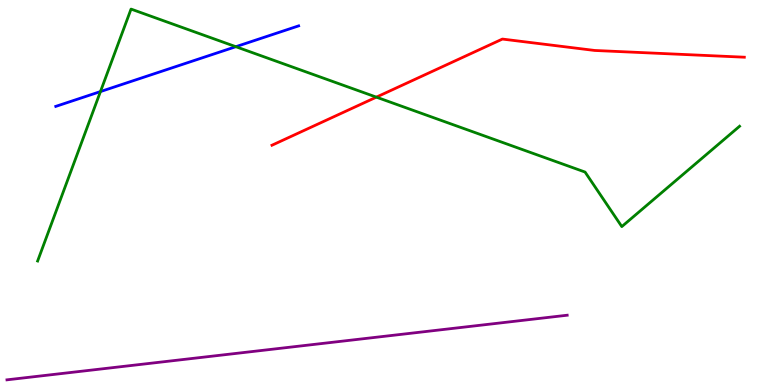[{'lines': ['blue', 'red'], 'intersections': []}, {'lines': ['green', 'red'], 'intersections': [{'x': 4.86, 'y': 7.48}]}, {'lines': ['purple', 'red'], 'intersections': []}, {'lines': ['blue', 'green'], 'intersections': [{'x': 1.3, 'y': 7.62}, {'x': 3.04, 'y': 8.79}]}, {'lines': ['blue', 'purple'], 'intersections': []}, {'lines': ['green', 'purple'], 'intersections': []}]